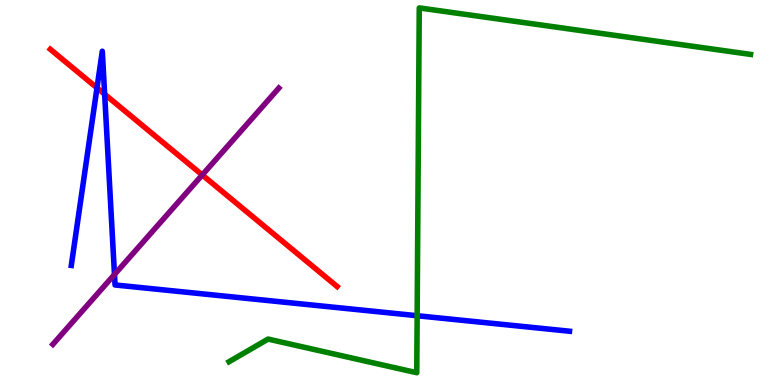[{'lines': ['blue', 'red'], 'intersections': [{'x': 1.25, 'y': 7.72}, {'x': 1.35, 'y': 7.55}]}, {'lines': ['green', 'red'], 'intersections': []}, {'lines': ['purple', 'red'], 'intersections': [{'x': 2.61, 'y': 5.46}]}, {'lines': ['blue', 'green'], 'intersections': [{'x': 5.38, 'y': 1.8}]}, {'lines': ['blue', 'purple'], 'intersections': [{'x': 1.48, 'y': 2.87}]}, {'lines': ['green', 'purple'], 'intersections': []}]